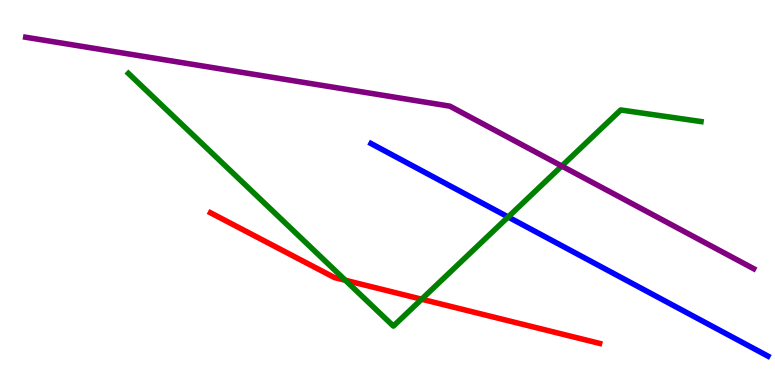[{'lines': ['blue', 'red'], 'intersections': []}, {'lines': ['green', 'red'], 'intersections': [{'x': 4.46, 'y': 2.72}, {'x': 5.44, 'y': 2.23}]}, {'lines': ['purple', 'red'], 'intersections': []}, {'lines': ['blue', 'green'], 'intersections': [{'x': 6.56, 'y': 4.36}]}, {'lines': ['blue', 'purple'], 'intersections': []}, {'lines': ['green', 'purple'], 'intersections': [{'x': 7.25, 'y': 5.69}]}]